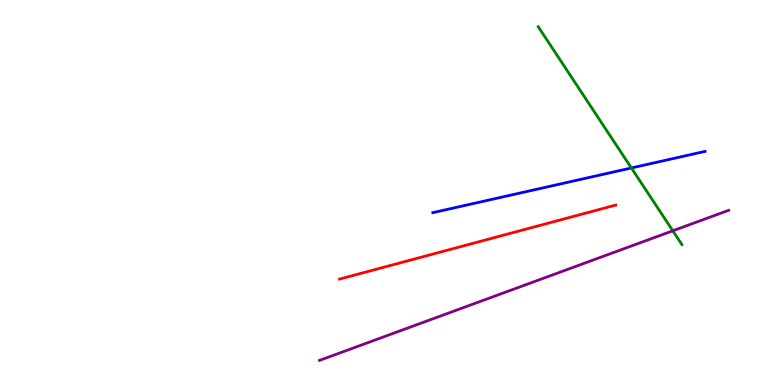[{'lines': ['blue', 'red'], 'intersections': []}, {'lines': ['green', 'red'], 'intersections': []}, {'lines': ['purple', 'red'], 'intersections': []}, {'lines': ['blue', 'green'], 'intersections': [{'x': 8.15, 'y': 5.64}]}, {'lines': ['blue', 'purple'], 'intersections': []}, {'lines': ['green', 'purple'], 'intersections': [{'x': 8.68, 'y': 4.01}]}]